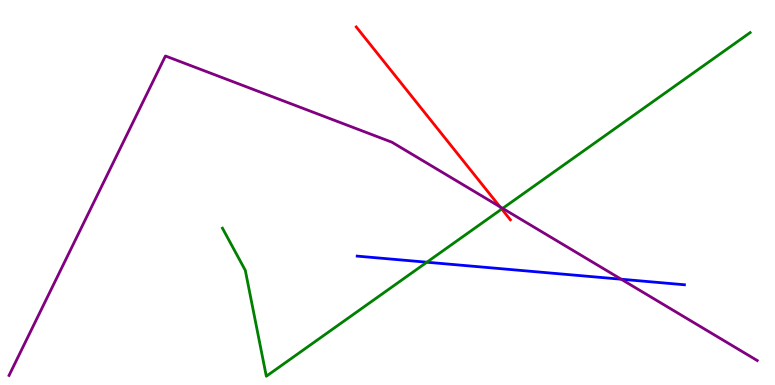[{'lines': ['blue', 'red'], 'intersections': []}, {'lines': ['green', 'red'], 'intersections': [{'x': 6.47, 'y': 4.57}]}, {'lines': ['purple', 'red'], 'intersections': [{'x': 6.45, 'y': 4.63}]}, {'lines': ['blue', 'green'], 'intersections': [{'x': 5.51, 'y': 3.19}]}, {'lines': ['blue', 'purple'], 'intersections': [{'x': 8.02, 'y': 2.75}]}, {'lines': ['green', 'purple'], 'intersections': [{'x': 6.49, 'y': 4.59}]}]